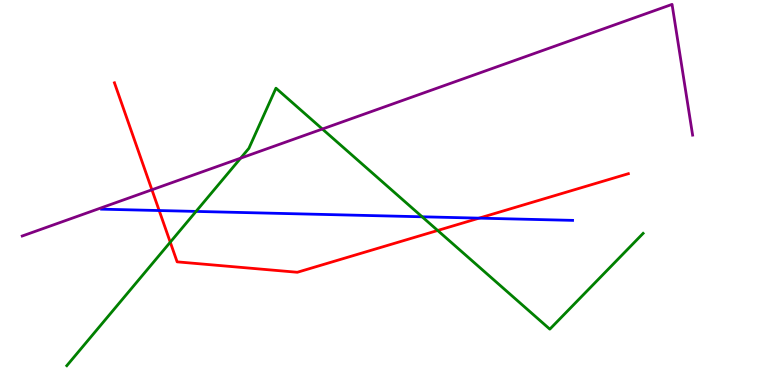[{'lines': ['blue', 'red'], 'intersections': [{'x': 2.05, 'y': 4.53}, {'x': 6.18, 'y': 4.33}]}, {'lines': ['green', 'red'], 'intersections': [{'x': 2.2, 'y': 3.71}, {'x': 5.65, 'y': 4.01}]}, {'lines': ['purple', 'red'], 'intersections': [{'x': 1.96, 'y': 5.07}]}, {'lines': ['blue', 'green'], 'intersections': [{'x': 2.53, 'y': 4.51}, {'x': 5.45, 'y': 4.37}]}, {'lines': ['blue', 'purple'], 'intersections': []}, {'lines': ['green', 'purple'], 'intersections': [{'x': 3.11, 'y': 5.89}, {'x': 4.16, 'y': 6.65}]}]